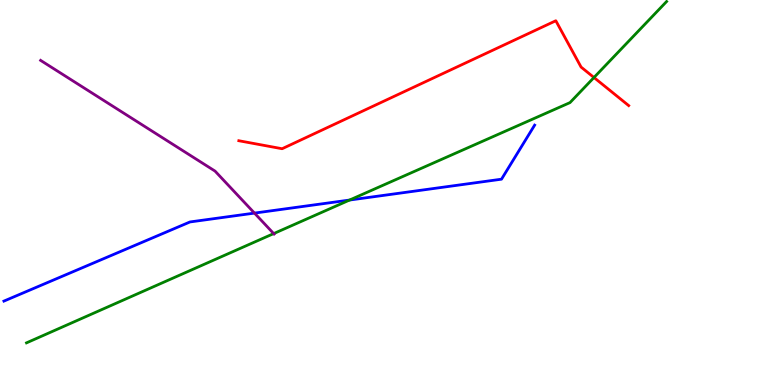[{'lines': ['blue', 'red'], 'intersections': []}, {'lines': ['green', 'red'], 'intersections': [{'x': 7.66, 'y': 7.99}]}, {'lines': ['purple', 'red'], 'intersections': []}, {'lines': ['blue', 'green'], 'intersections': [{'x': 4.51, 'y': 4.8}]}, {'lines': ['blue', 'purple'], 'intersections': [{'x': 3.28, 'y': 4.46}]}, {'lines': ['green', 'purple'], 'intersections': [{'x': 3.53, 'y': 3.93}]}]